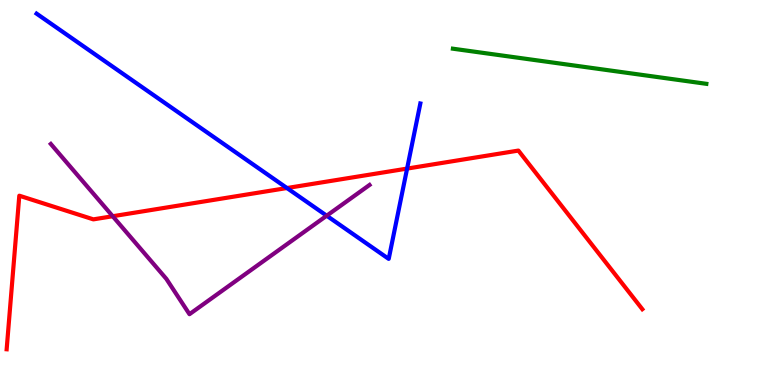[{'lines': ['blue', 'red'], 'intersections': [{'x': 3.7, 'y': 5.12}, {'x': 5.25, 'y': 5.62}]}, {'lines': ['green', 'red'], 'intersections': []}, {'lines': ['purple', 'red'], 'intersections': [{'x': 1.45, 'y': 4.38}]}, {'lines': ['blue', 'green'], 'intersections': []}, {'lines': ['blue', 'purple'], 'intersections': [{'x': 4.22, 'y': 4.4}]}, {'lines': ['green', 'purple'], 'intersections': []}]